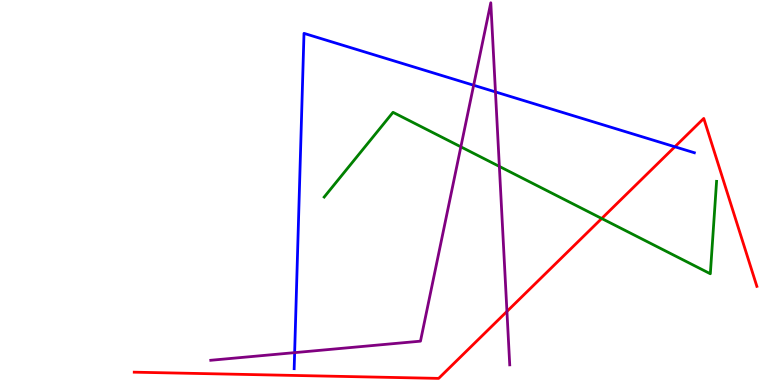[{'lines': ['blue', 'red'], 'intersections': [{'x': 8.71, 'y': 6.19}]}, {'lines': ['green', 'red'], 'intersections': [{'x': 7.76, 'y': 4.32}]}, {'lines': ['purple', 'red'], 'intersections': [{'x': 6.54, 'y': 1.91}]}, {'lines': ['blue', 'green'], 'intersections': []}, {'lines': ['blue', 'purple'], 'intersections': [{'x': 3.8, 'y': 0.841}, {'x': 6.11, 'y': 7.79}, {'x': 6.39, 'y': 7.61}]}, {'lines': ['green', 'purple'], 'intersections': [{'x': 5.95, 'y': 6.19}, {'x': 6.44, 'y': 5.68}]}]